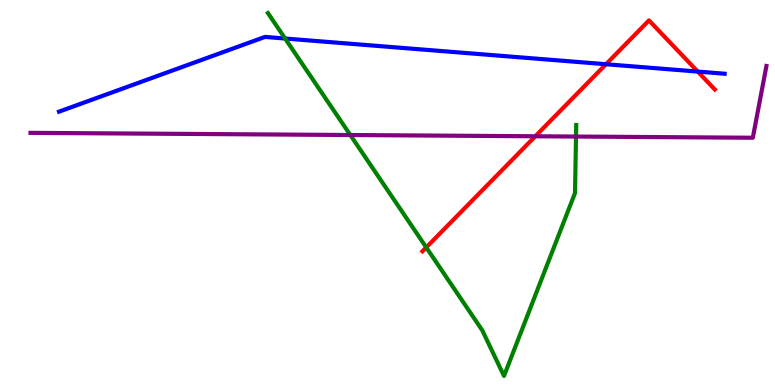[{'lines': ['blue', 'red'], 'intersections': [{'x': 7.82, 'y': 8.33}, {'x': 9.0, 'y': 8.14}]}, {'lines': ['green', 'red'], 'intersections': [{'x': 5.5, 'y': 3.57}]}, {'lines': ['purple', 'red'], 'intersections': [{'x': 6.91, 'y': 6.46}]}, {'lines': ['blue', 'green'], 'intersections': [{'x': 3.68, 'y': 9.0}]}, {'lines': ['blue', 'purple'], 'intersections': []}, {'lines': ['green', 'purple'], 'intersections': [{'x': 4.52, 'y': 6.49}, {'x': 7.43, 'y': 6.45}]}]